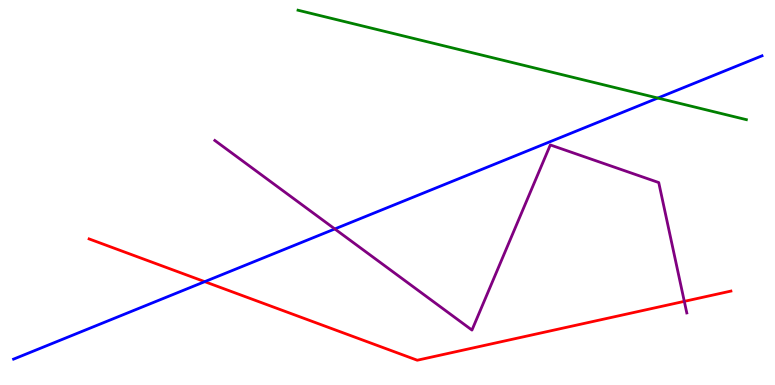[{'lines': ['blue', 'red'], 'intersections': [{'x': 2.64, 'y': 2.68}]}, {'lines': ['green', 'red'], 'intersections': []}, {'lines': ['purple', 'red'], 'intersections': [{'x': 8.83, 'y': 2.17}]}, {'lines': ['blue', 'green'], 'intersections': [{'x': 8.49, 'y': 7.45}]}, {'lines': ['blue', 'purple'], 'intersections': [{'x': 4.32, 'y': 4.05}]}, {'lines': ['green', 'purple'], 'intersections': []}]